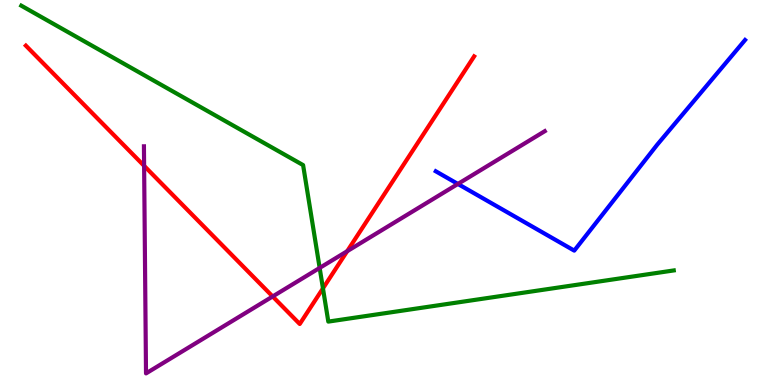[{'lines': ['blue', 'red'], 'intersections': []}, {'lines': ['green', 'red'], 'intersections': [{'x': 4.17, 'y': 2.51}]}, {'lines': ['purple', 'red'], 'intersections': [{'x': 1.86, 'y': 5.69}, {'x': 3.52, 'y': 2.3}, {'x': 4.48, 'y': 3.48}]}, {'lines': ['blue', 'green'], 'intersections': []}, {'lines': ['blue', 'purple'], 'intersections': [{'x': 5.91, 'y': 5.22}]}, {'lines': ['green', 'purple'], 'intersections': [{'x': 4.12, 'y': 3.04}]}]